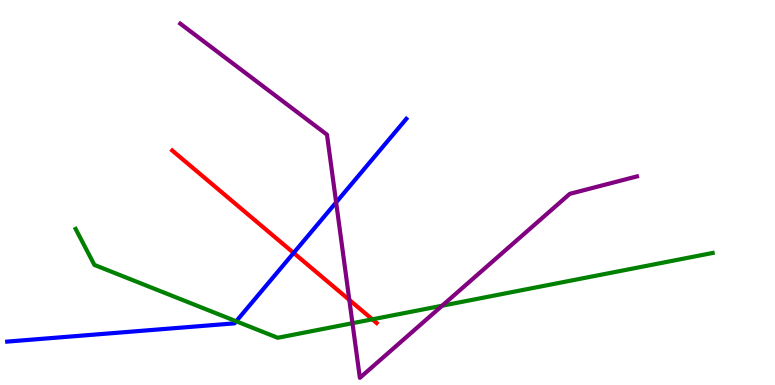[{'lines': ['blue', 'red'], 'intersections': [{'x': 3.79, 'y': 3.43}]}, {'lines': ['green', 'red'], 'intersections': [{'x': 4.8, 'y': 1.71}]}, {'lines': ['purple', 'red'], 'intersections': [{'x': 4.51, 'y': 2.21}]}, {'lines': ['blue', 'green'], 'intersections': [{'x': 3.05, 'y': 1.66}]}, {'lines': ['blue', 'purple'], 'intersections': [{'x': 4.34, 'y': 4.74}]}, {'lines': ['green', 'purple'], 'intersections': [{'x': 4.55, 'y': 1.61}, {'x': 5.71, 'y': 2.06}]}]